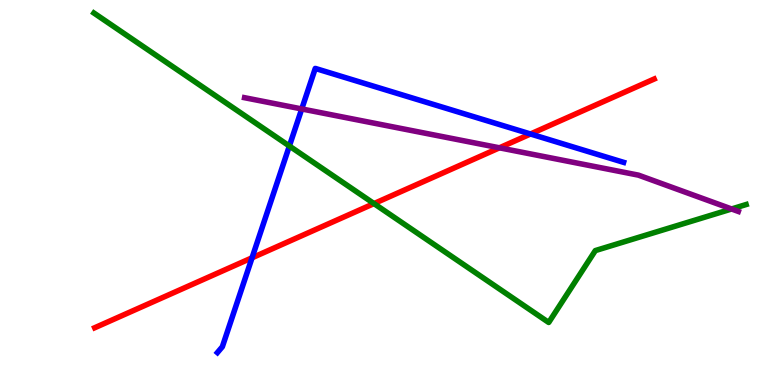[{'lines': ['blue', 'red'], 'intersections': [{'x': 3.25, 'y': 3.3}, {'x': 6.85, 'y': 6.52}]}, {'lines': ['green', 'red'], 'intersections': [{'x': 4.83, 'y': 4.71}]}, {'lines': ['purple', 'red'], 'intersections': [{'x': 6.44, 'y': 6.16}]}, {'lines': ['blue', 'green'], 'intersections': [{'x': 3.73, 'y': 6.21}]}, {'lines': ['blue', 'purple'], 'intersections': [{'x': 3.89, 'y': 7.17}]}, {'lines': ['green', 'purple'], 'intersections': [{'x': 9.44, 'y': 4.57}]}]